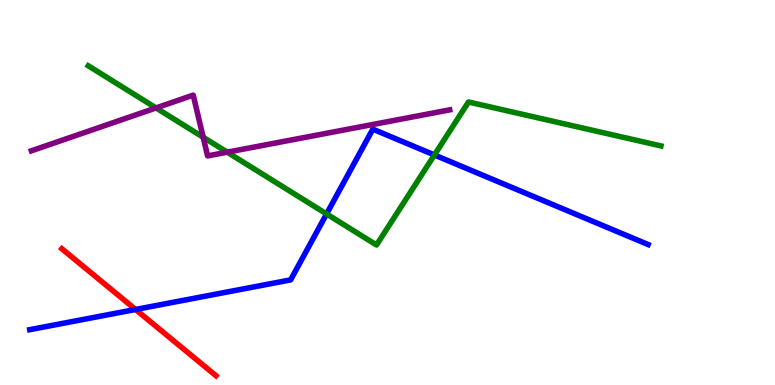[{'lines': ['blue', 'red'], 'intersections': [{'x': 1.75, 'y': 1.96}]}, {'lines': ['green', 'red'], 'intersections': []}, {'lines': ['purple', 'red'], 'intersections': []}, {'lines': ['blue', 'green'], 'intersections': [{'x': 4.21, 'y': 4.44}, {'x': 5.61, 'y': 5.97}]}, {'lines': ['blue', 'purple'], 'intersections': []}, {'lines': ['green', 'purple'], 'intersections': [{'x': 2.01, 'y': 7.2}, {'x': 2.62, 'y': 6.44}, {'x': 2.93, 'y': 6.05}]}]